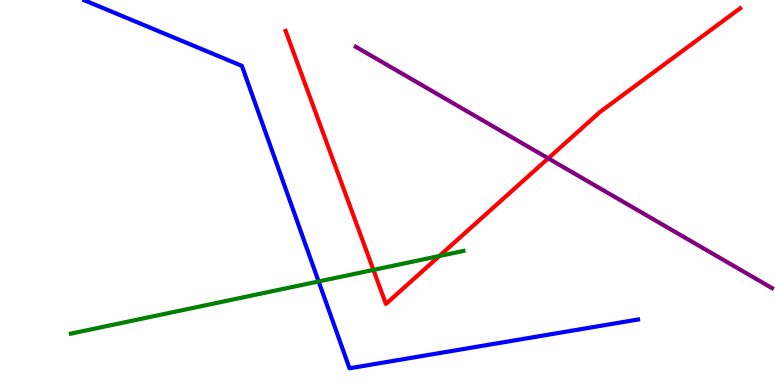[{'lines': ['blue', 'red'], 'intersections': []}, {'lines': ['green', 'red'], 'intersections': [{'x': 4.82, 'y': 2.99}, {'x': 5.67, 'y': 3.35}]}, {'lines': ['purple', 'red'], 'intersections': [{'x': 7.07, 'y': 5.89}]}, {'lines': ['blue', 'green'], 'intersections': [{'x': 4.11, 'y': 2.69}]}, {'lines': ['blue', 'purple'], 'intersections': []}, {'lines': ['green', 'purple'], 'intersections': []}]